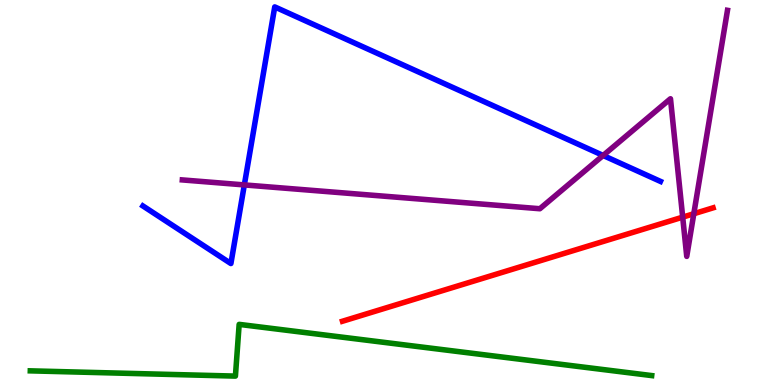[{'lines': ['blue', 'red'], 'intersections': []}, {'lines': ['green', 'red'], 'intersections': []}, {'lines': ['purple', 'red'], 'intersections': [{'x': 8.81, 'y': 4.36}, {'x': 8.95, 'y': 4.45}]}, {'lines': ['blue', 'green'], 'intersections': []}, {'lines': ['blue', 'purple'], 'intersections': [{'x': 3.15, 'y': 5.2}, {'x': 7.78, 'y': 5.96}]}, {'lines': ['green', 'purple'], 'intersections': []}]